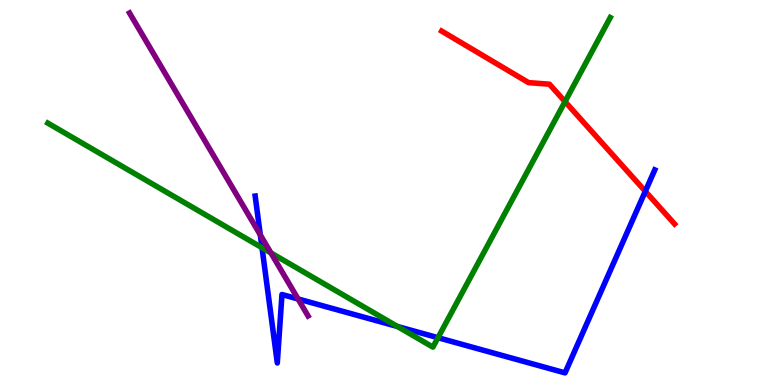[{'lines': ['blue', 'red'], 'intersections': [{'x': 8.33, 'y': 5.03}]}, {'lines': ['green', 'red'], 'intersections': [{'x': 7.29, 'y': 7.36}]}, {'lines': ['purple', 'red'], 'intersections': []}, {'lines': ['blue', 'green'], 'intersections': [{'x': 3.38, 'y': 3.57}, {'x': 5.13, 'y': 1.52}, {'x': 5.65, 'y': 1.23}]}, {'lines': ['blue', 'purple'], 'intersections': [{'x': 3.36, 'y': 3.9}, {'x': 3.85, 'y': 2.23}]}, {'lines': ['green', 'purple'], 'intersections': [{'x': 3.5, 'y': 3.43}]}]